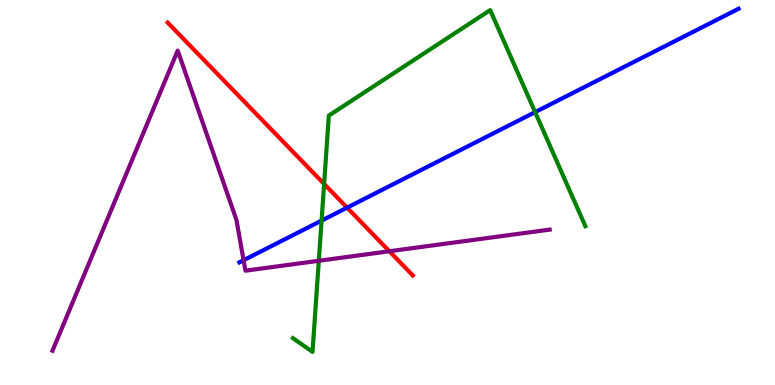[{'lines': ['blue', 'red'], 'intersections': [{'x': 4.48, 'y': 4.61}]}, {'lines': ['green', 'red'], 'intersections': [{'x': 4.18, 'y': 5.22}]}, {'lines': ['purple', 'red'], 'intersections': [{'x': 5.02, 'y': 3.47}]}, {'lines': ['blue', 'green'], 'intersections': [{'x': 4.15, 'y': 4.27}, {'x': 6.9, 'y': 7.09}]}, {'lines': ['blue', 'purple'], 'intersections': [{'x': 3.14, 'y': 3.24}]}, {'lines': ['green', 'purple'], 'intersections': [{'x': 4.11, 'y': 3.23}]}]